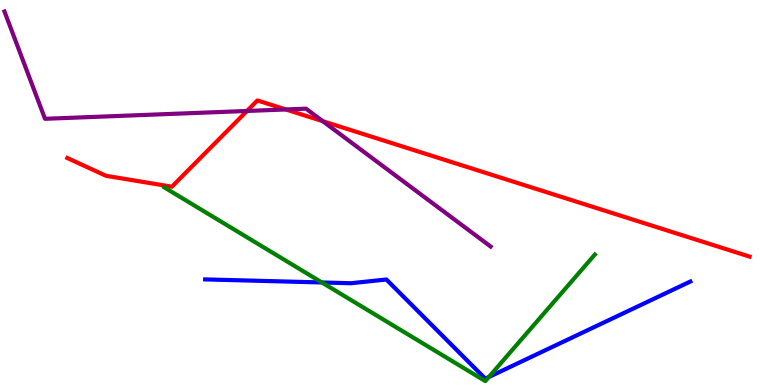[{'lines': ['blue', 'red'], 'intersections': []}, {'lines': ['green', 'red'], 'intersections': []}, {'lines': ['purple', 'red'], 'intersections': [{'x': 3.19, 'y': 7.12}, {'x': 3.69, 'y': 7.16}, {'x': 4.16, 'y': 6.85}]}, {'lines': ['blue', 'green'], 'intersections': [{'x': 4.15, 'y': 2.66}, {'x': 6.31, 'y': 0.208}]}, {'lines': ['blue', 'purple'], 'intersections': []}, {'lines': ['green', 'purple'], 'intersections': []}]